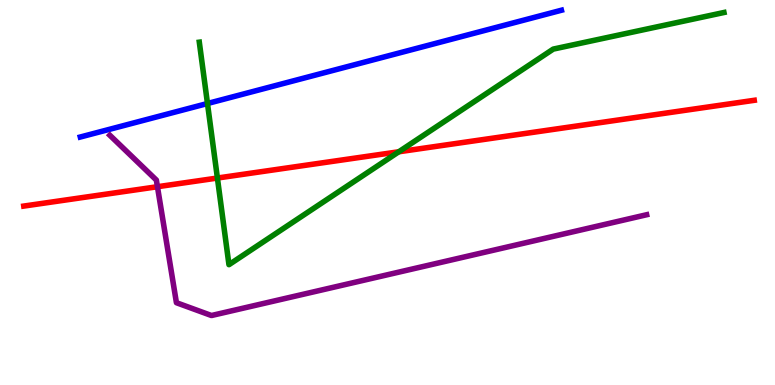[{'lines': ['blue', 'red'], 'intersections': []}, {'lines': ['green', 'red'], 'intersections': [{'x': 2.81, 'y': 5.38}, {'x': 5.15, 'y': 6.06}]}, {'lines': ['purple', 'red'], 'intersections': [{'x': 2.03, 'y': 5.15}]}, {'lines': ['blue', 'green'], 'intersections': [{'x': 2.68, 'y': 7.31}]}, {'lines': ['blue', 'purple'], 'intersections': []}, {'lines': ['green', 'purple'], 'intersections': []}]